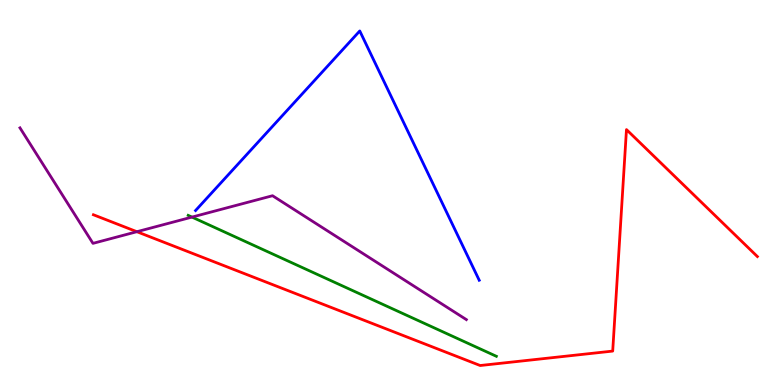[{'lines': ['blue', 'red'], 'intersections': []}, {'lines': ['green', 'red'], 'intersections': []}, {'lines': ['purple', 'red'], 'intersections': [{'x': 1.77, 'y': 3.98}]}, {'lines': ['blue', 'green'], 'intersections': []}, {'lines': ['blue', 'purple'], 'intersections': []}, {'lines': ['green', 'purple'], 'intersections': [{'x': 2.48, 'y': 4.36}]}]